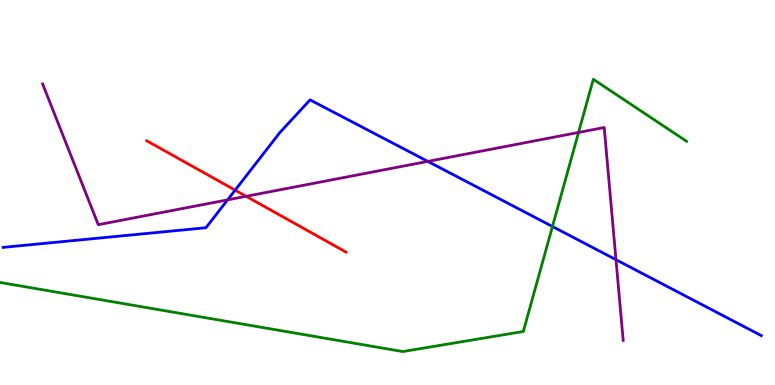[{'lines': ['blue', 'red'], 'intersections': [{'x': 3.03, 'y': 5.06}]}, {'lines': ['green', 'red'], 'intersections': []}, {'lines': ['purple', 'red'], 'intersections': [{'x': 3.18, 'y': 4.9}]}, {'lines': ['blue', 'green'], 'intersections': [{'x': 7.13, 'y': 4.12}]}, {'lines': ['blue', 'purple'], 'intersections': [{'x': 2.94, 'y': 4.81}, {'x': 5.52, 'y': 5.81}, {'x': 7.95, 'y': 3.25}]}, {'lines': ['green', 'purple'], 'intersections': [{'x': 7.47, 'y': 6.56}]}]